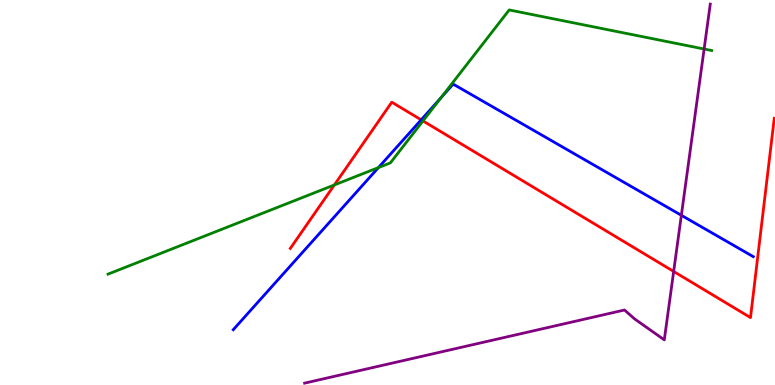[{'lines': ['blue', 'red'], 'intersections': [{'x': 5.43, 'y': 6.89}]}, {'lines': ['green', 'red'], 'intersections': [{'x': 4.31, 'y': 5.2}, {'x': 5.46, 'y': 6.86}]}, {'lines': ['purple', 'red'], 'intersections': [{'x': 8.69, 'y': 2.95}]}, {'lines': ['blue', 'green'], 'intersections': [{'x': 4.88, 'y': 5.65}, {'x': 5.69, 'y': 7.46}]}, {'lines': ['blue', 'purple'], 'intersections': [{'x': 8.79, 'y': 4.41}]}, {'lines': ['green', 'purple'], 'intersections': [{'x': 9.09, 'y': 8.73}]}]